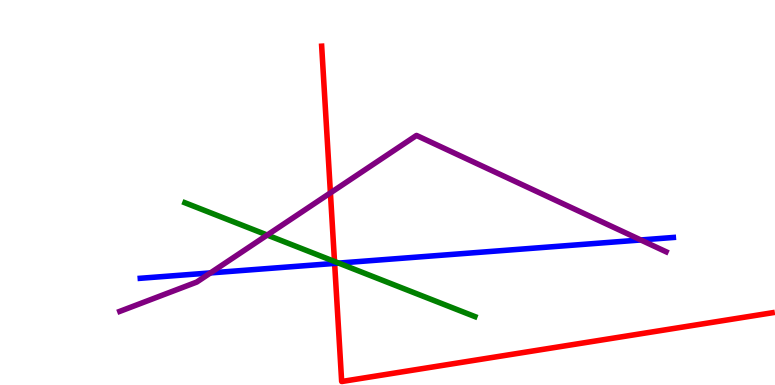[{'lines': ['blue', 'red'], 'intersections': [{'x': 4.32, 'y': 3.16}]}, {'lines': ['green', 'red'], 'intersections': [{'x': 4.32, 'y': 3.21}]}, {'lines': ['purple', 'red'], 'intersections': [{'x': 4.26, 'y': 4.99}]}, {'lines': ['blue', 'green'], 'intersections': [{'x': 4.37, 'y': 3.17}]}, {'lines': ['blue', 'purple'], 'intersections': [{'x': 2.72, 'y': 2.91}, {'x': 8.27, 'y': 3.77}]}, {'lines': ['green', 'purple'], 'intersections': [{'x': 3.45, 'y': 3.89}]}]